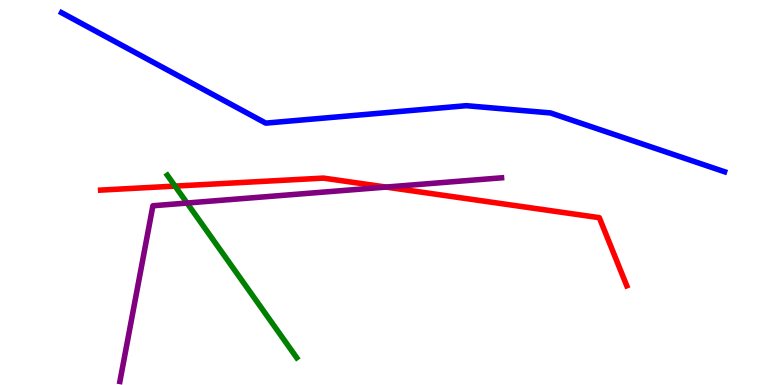[{'lines': ['blue', 'red'], 'intersections': []}, {'lines': ['green', 'red'], 'intersections': [{'x': 2.26, 'y': 5.17}]}, {'lines': ['purple', 'red'], 'intersections': [{'x': 4.98, 'y': 5.14}]}, {'lines': ['blue', 'green'], 'intersections': []}, {'lines': ['blue', 'purple'], 'intersections': []}, {'lines': ['green', 'purple'], 'intersections': [{'x': 2.41, 'y': 4.73}]}]